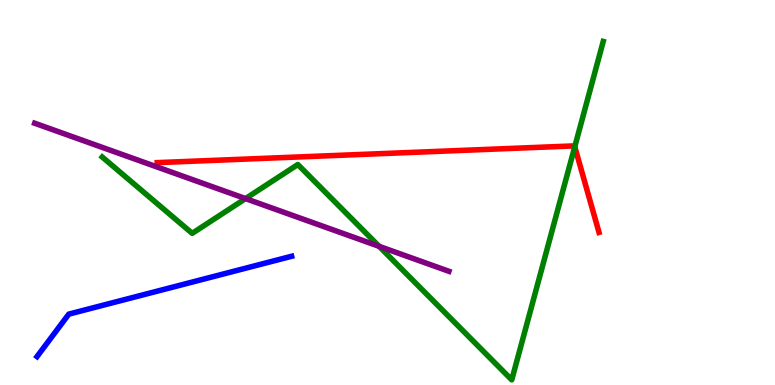[{'lines': ['blue', 'red'], 'intersections': []}, {'lines': ['green', 'red'], 'intersections': [{'x': 7.42, 'y': 6.19}]}, {'lines': ['purple', 'red'], 'intersections': []}, {'lines': ['blue', 'green'], 'intersections': []}, {'lines': ['blue', 'purple'], 'intersections': []}, {'lines': ['green', 'purple'], 'intersections': [{'x': 3.17, 'y': 4.84}, {'x': 4.89, 'y': 3.6}]}]